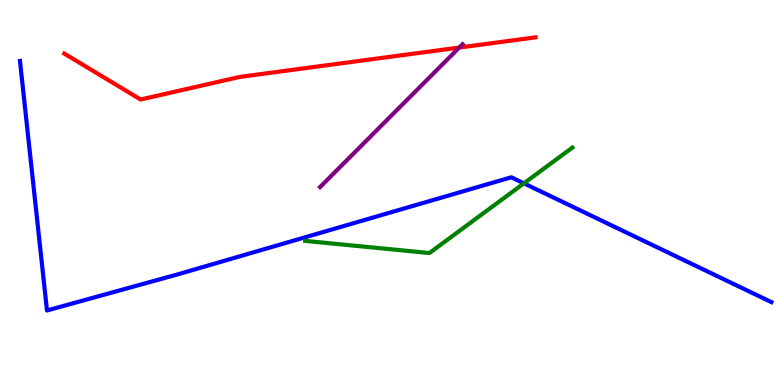[{'lines': ['blue', 'red'], 'intersections': []}, {'lines': ['green', 'red'], 'intersections': []}, {'lines': ['purple', 'red'], 'intersections': [{'x': 5.93, 'y': 8.76}]}, {'lines': ['blue', 'green'], 'intersections': [{'x': 6.76, 'y': 5.24}]}, {'lines': ['blue', 'purple'], 'intersections': []}, {'lines': ['green', 'purple'], 'intersections': []}]